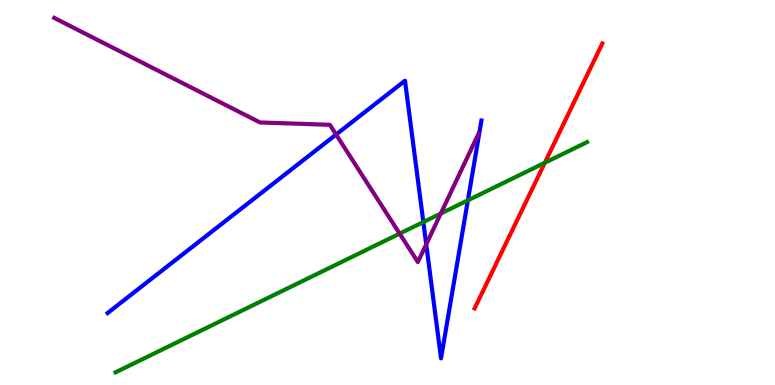[{'lines': ['blue', 'red'], 'intersections': []}, {'lines': ['green', 'red'], 'intersections': [{'x': 7.03, 'y': 5.77}]}, {'lines': ['purple', 'red'], 'intersections': []}, {'lines': ['blue', 'green'], 'intersections': [{'x': 5.46, 'y': 4.23}, {'x': 6.04, 'y': 4.8}]}, {'lines': ['blue', 'purple'], 'intersections': [{'x': 4.34, 'y': 6.51}, {'x': 5.5, 'y': 3.65}]}, {'lines': ['green', 'purple'], 'intersections': [{'x': 5.16, 'y': 3.93}, {'x': 5.69, 'y': 4.45}]}]